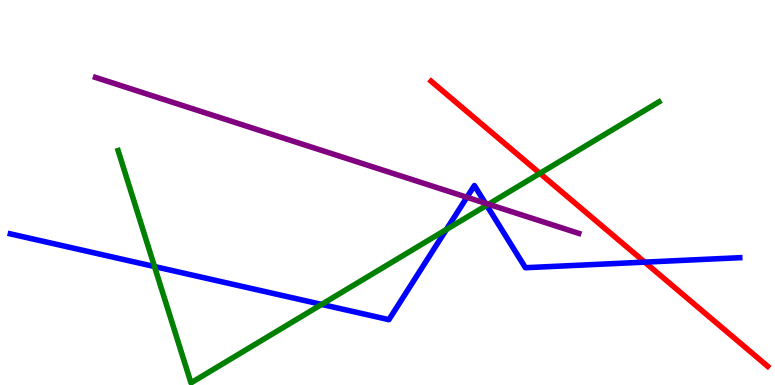[{'lines': ['blue', 'red'], 'intersections': [{'x': 8.32, 'y': 3.19}]}, {'lines': ['green', 'red'], 'intersections': [{'x': 6.97, 'y': 5.5}]}, {'lines': ['purple', 'red'], 'intersections': []}, {'lines': ['blue', 'green'], 'intersections': [{'x': 1.99, 'y': 3.08}, {'x': 4.15, 'y': 2.09}, {'x': 5.76, 'y': 4.04}, {'x': 6.28, 'y': 4.67}]}, {'lines': ['blue', 'purple'], 'intersections': [{'x': 6.02, 'y': 4.88}, {'x': 6.26, 'y': 4.72}]}, {'lines': ['green', 'purple'], 'intersections': [{'x': 6.3, 'y': 4.7}]}]